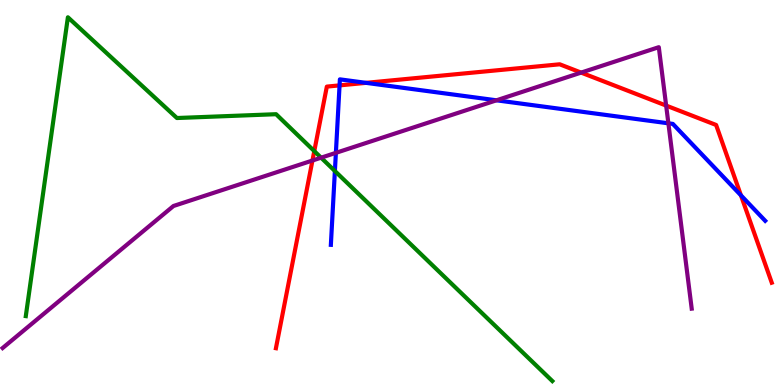[{'lines': ['blue', 'red'], 'intersections': [{'x': 4.38, 'y': 7.78}, {'x': 4.72, 'y': 7.85}, {'x': 9.56, 'y': 4.93}]}, {'lines': ['green', 'red'], 'intersections': [{'x': 4.06, 'y': 6.08}]}, {'lines': ['purple', 'red'], 'intersections': [{'x': 4.03, 'y': 5.83}, {'x': 7.5, 'y': 8.11}, {'x': 8.6, 'y': 7.26}]}, {'lines': ['blue', 'green'], 'intersections': [{'x': 4.32, 'y': 5.56}]}, {'lines': ['blue', 'purple'], 'intersections': [{'x': 4.33, 'y': 6.03}, {'x': 6.41, 'y': 7.39}, {'x': 8.62, 'y': 6.8}]}, {'lines': ['green', 'purple'], 'intersections': [{'x': 4.14, 'y': 5.9}]}]